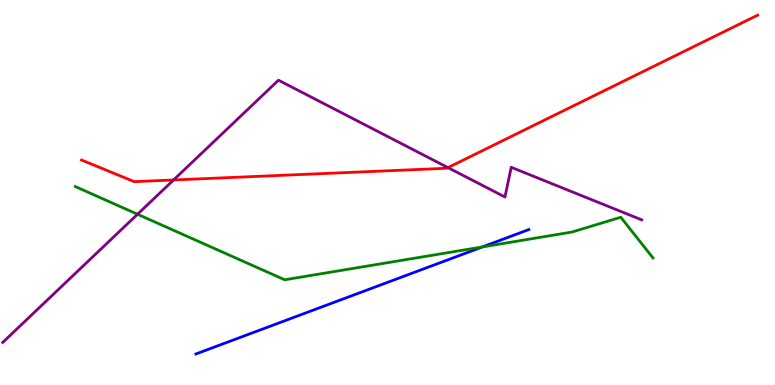[{'lines': ['blue', 'red'], 'intersections': []}, {'lines': ['green', 'red'], 'intersections': []}, {'lines': ['purple', 'red'], 'intersections': [{'x': 2.24, 'y': 5.33}, {'x': 5.78, 'y': 5.65}]}, {'lines': ['blue', 'green'], 'intersections': [{'x': 6.22, 'y': 3.59}]}, {'lines': ['blue', 'purple'], 'intersections': []}, {'lines': ['green', 'purple'], 'intersections': [{'x': 1.77, 'y': 4.44}]}]